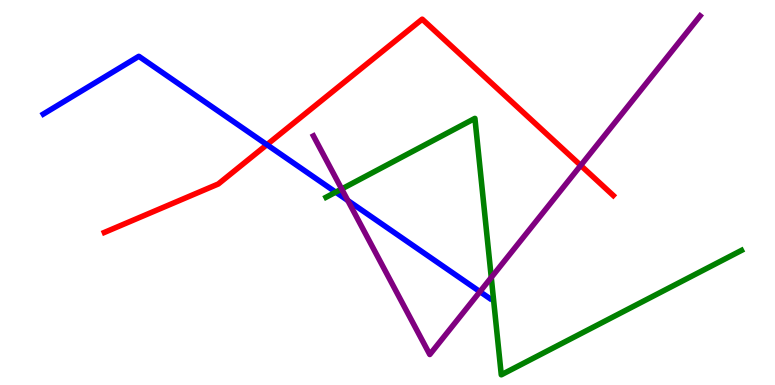[{'lines': ['blue', 'red'], 'intersections': [{'x': 3.44, 'y': 6.24}]}, {'lines': ['green', 'red'], 'intersections': []}, {'lines': ['purple', 'red'], 'intersections': [{'x': 7.49, 'y': 5.7}]}, {'lines': ['blue', 'green'], 'intersections': [{'x': 4.33, 'y': 5.01}]}, {'lines': ['blue', 'purple'], 'intersections': [{'x': 4.49, 'y': 4.79}, {'x': 6.19, 'y': 2.42}]}, {'lines': ['green', 'purple'], 'intersections': [{'x': 4.41, 'y': 5.09}, {'x': 6.34, 'y': 2.79}]}]